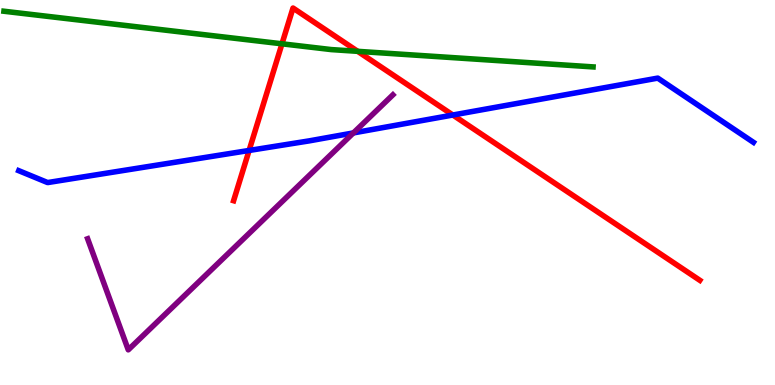[{'lines': ['blue', 'red'], 'intersections': [{'x': 3.21, 'y': 6.09}, {'x': 5.84, 'y': 7.01}]}, {'lines': ['green', 'red'], 'intersections': [{'x': 3.64, 'y': 8.86}, {'x': 4.62, 'y': 8.67}]}, {'lines': ['purple', 'red'], 'intersections': []}, {'lines': ['blue', 'green'], 'intersections': []}, {'lines': ['blue', 'purple'], 'intersections': [{'x': 4.56, 'y': 6.55}]}, {'lines': ['green', 'purple'], 'intersections': []}]